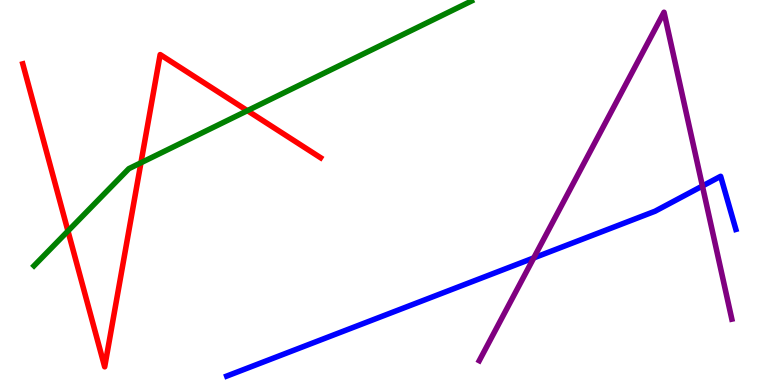[{'lines': ['blue', 'red'], 'intersections': []}, {'lines': ['green', 'red'], 'intersections': [{'x': 0.877, 'y': 4.0}, {'x': 1.82, 'y': 5.77}, {'x': 3.19, 'y': 7.13}]}, {'lines': ['purple', 'red'], 'intersections': []}, {'lines': ['blue', 'green'], 'intersections': []}, {'lines': ['blue', 'purple'], 'intersections': [{'x': 6.89, 'y': 3.3}, {'x': 9.06, 'y': 5.17}]}, {'lines': ['green', 'purple'], 'intersections': []}]